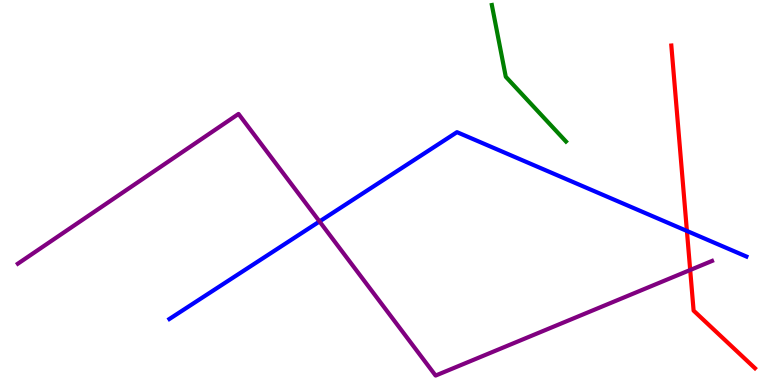[{'lines': ['blue', 'red'], 'intersections': [{'x': 8.86, 'y': 4.0}]}, {'lines': ['green', 'red'], 'intersections': []}, {'lines': ['purple', 'red'], 'intersections': [{'x': 8.91, 'y': 2.99}]}, {'lines': ['blue', 'green'], 'intersections': []}, {'lines': ['blue', 'purple'], 'intersections': [{'x': 4.12, 'y': 4.25}]}, {'lines': ['green', 'purple'], 'intersections': []}]